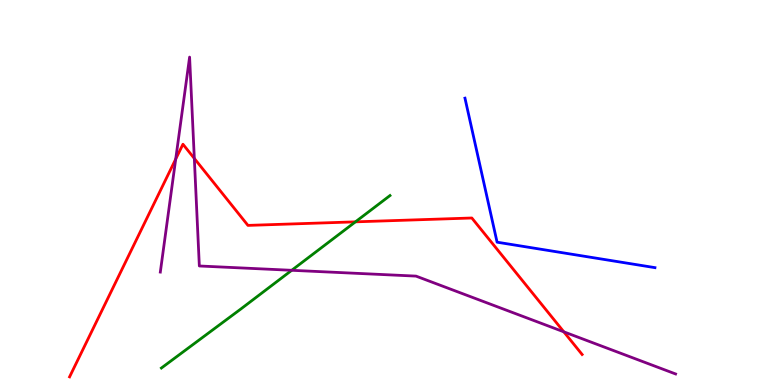[{'lines': ['blue', 'red'], 'intersections': []}, {'lines': ['green', 'red'], 'intersections': [{'x': 4.59, 'y': 4.24}]}, {'lines': ['purple', 'red'], 'intersections': [{'x': 2.27, 'y': 5.87}, {'x': 2.51, 'y': 5.88}, {'x': 7.27, 'y': 1.38}]}, {'lines': ['blue', 'green'], 'intersections': []}, {'lines': ['blue', 'purple'], 'intersections': []}, {'lines': ['green', 'purple'], 'intersections': [{'x': 3.76, 'y': 2.98}]}]